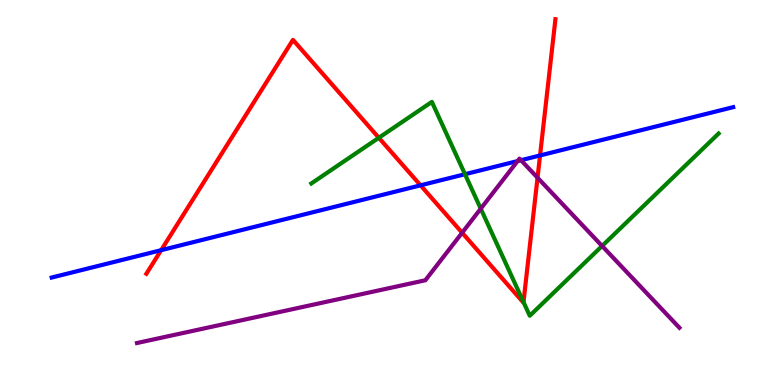[{'lines': ['blue', 'red'], 'intersections': [{'x': 2.08, 'y': 3.5}, {'x': 5.43, 'y': 5.19}, {'x': 6.97, 'y': 5.96}]}, {'lines': ['green', 'red'], 'intersections': [{'x': 4.89, 'y': 6.42}, {'x': 6.75, 'y': 2.15}]}, {'lines': ['purple', 'red'], 'intersections': [{'x': 5.96, 'y': 3.95}, {'x': 6.94, 'y': 5.38}]}, {'lines': ['blue', 'green'], 'intersections': [{'x': 6.0, 'y': 5.47}]}, {'lines': ['blue', 'purple'], 'intersections': [{'x': 6.68, 'y': 5.82}, {'x': 6.72, 'y': 5.84}]}, {'lines': ['green', 'purple'], 'intersections': [{'x': 6.2, 'y': 4.58}, {'x': 7.77, 'y': 3.61}]}]